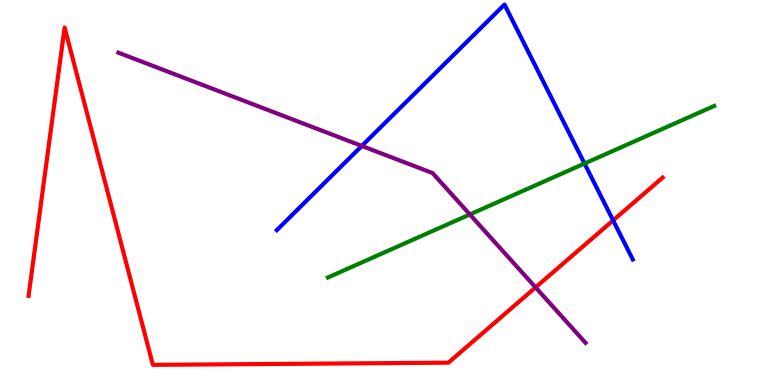[{'lines': ['blue', 'red'], 'intersections': [{'x': 7.91, 'y': 4.28}]}, {'lines': ['green', 'red'], 'intersections': []}, {'lines': ['purple', 'red'], 'intersections': [{'x': 6.91, 'y': 2.54}]}, {'lines': ['blue', 'green'], 'intersections': [{'x': 7.54, 'y': 5.75}]}, {'lines': ['blue', 'purple'], 'intersections': [{'x': 4.67, 'y': 6.21}]}, {'lines': ['green', 'purple'], 'intersections': [{'x': 6.06, 'y': 4.43}]}]